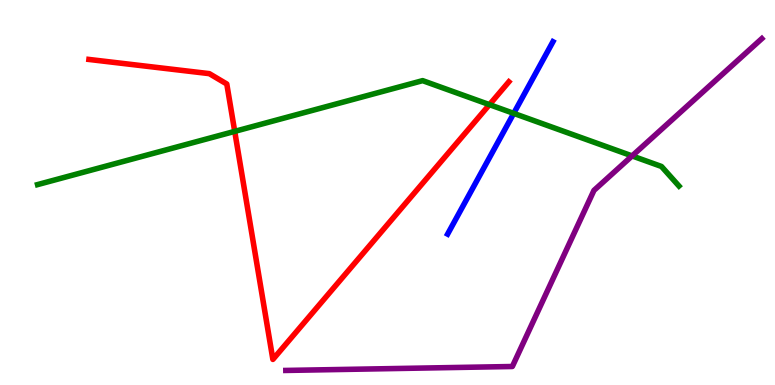[{'lines': ['blue', 'red'], 'intersections': []}, {'lines': ['green', 'red'], 'intersections': [{'x': 3.03, 'y': 6.59}, {'x': 6.32, 'y': 7.28}]}, {'lines': ['purple', 'red'], 'intersections': []}, {'lines': ['blue', 'green'], 'intersections': [{'x': 6.63, 'y': 7.06}]}, {'lines': ['blue', 'purple'], 'intersections': []}, {'lines': ['green', 'purple'], 'intersections': [{'x': 8.16, 'y': 5.95}]}]